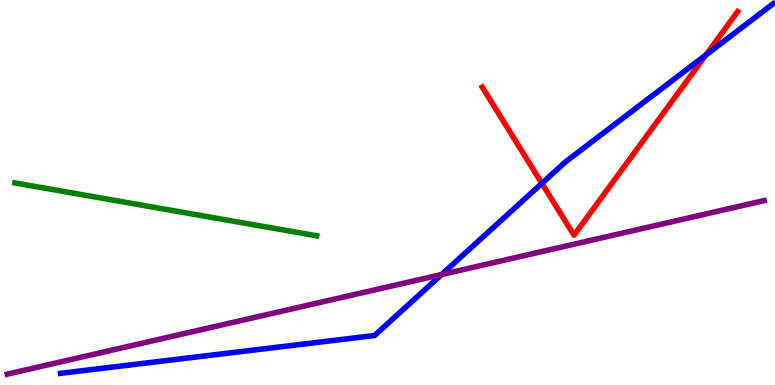[{'lines': ['blue', 'red'], 'intersections': [{'x': 6.99, 'y': 5.24}, {'x': 9.11, 'y': 8.57}]}, {'lines': ['green', 'red'], 'intersections': []}, {'lines': ['purple', 'red'], 'intersections': []}, {'lines': ['blue', 'green'], 'intersections': []}, {'lines': ['blue', 'purple'], 'intersections': [{'x': 5.7, 'y': 2.87}]}, {'lines': ['green', 'purple'], 'intersections': []}]